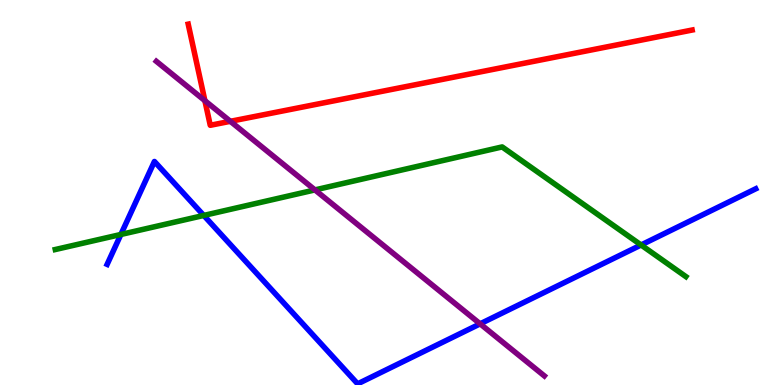[{'lines': ['blue', 'red'], 'intersections': []}, {'lines': ['green', 'red'], 'intersections': []}, {'lines': ['purple', 'red'], 'intersections': [{'x': 2.64, 'y': 7.38}, {'x': 2.97, 'y': 6.85}]}, {'lines': ['blue', 'green'], 'intersections': [{'x': 1.56, 'y': 3.91}, {'x': 2.63, 'y': 4.4}, {'x': 8.27, 'y': 3.64}]}, {'lines': ['blue', 'purple'], 'intersections': [{'x': 6.2, 'y': 1.59}]}, {'lines': ['green', 'purple'], 'intersections': [{'x': 4.06, 'y': 5.07}]}]